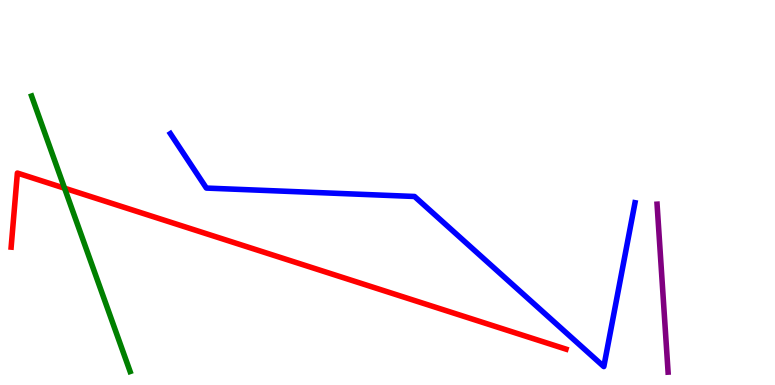[{'lines': ['blue', 'red'], 'intersections': []}, {'lines': ['green', 'red'], 'intersections': [{'x': 0.833, 'y': 5.11}]}, {'lines': ['purple', 'red'], 'intersections': []}, {'lines': ['blue', 'green'], 'intersections': []}, {'lines': ['blue', 'purple'], 'intersections': []}, {'lines': ['green', 'purple'], 'intersections': []}]